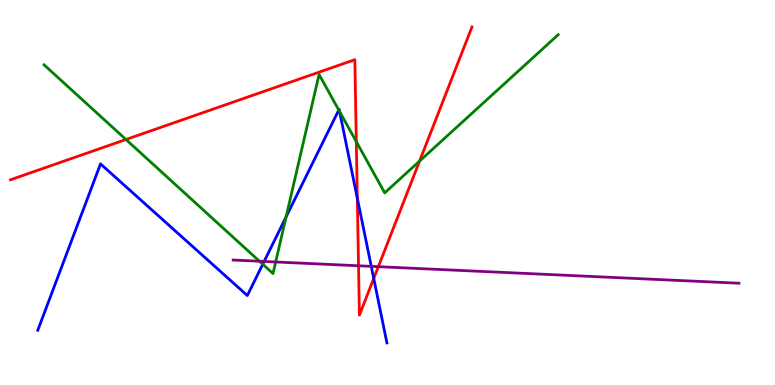[{'lines': ['blue', 'red'], 'intersections': [{'x': 4.61, 'y': 4.85}, {'x': 4.82, 'y': 2.77}]}, {'lines': ['green', 'red'], 'intersections': [{'x': 1.63, 'y': 6.38}, {'x': 4.6, 'y': 6.32}, {'x': 5.41, 'y': 5.82}]}, {'lines': ['purple', 'red'], 'intersections': [{'x': 4.63, 'y': 3.1}, {'x': 4.88, 'y': 3.07}]}, {'lines': ['blue', 'green'], 'intersections': [{'x': 3.39, 'y': 3.14}, {'x': 3.69, 'y': 4.37}, {'x': 4.37, 'y': 7.14}, {'x': 4.38, 'y': 7.11}]}, {'lines': ['blue', 'purple'], 'intersections': [{'x': 3.41, 'y': 3.21}, {'x': 4.79, 'y': 3.08}]}, {'lines': ['green', 'purple'], 'intersections': [{'x': 3.35, 'y': 3.21}, {'x': 3.56, 'y': 3.2}]}]